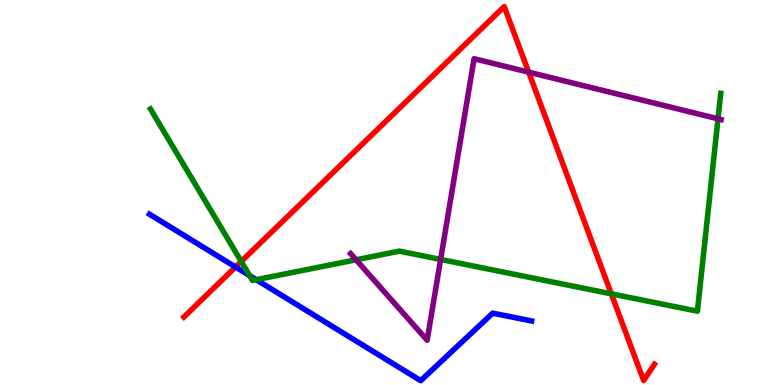[{'lines': ['blue', 'red'], 'intersections': [{'x': 3.04, 'y': 3.07}]}, {'lines': ['green', 'red'], 'intersections': [{'x': 3.11, 'y': 3.21}, {'x': 7.89, 'y': 2.37}]}, {'lines': ['purple', 'red'], 'intersections': [{'x': 6.82, 'y': 8.13}]}, {'lines': ['blue', 'green'], 'intersections': [{'x': 3.22, 'y': 2.84}, {'x': 3.31, 'y': 2.74}]}, {'lines': ['blue', 'purple'], 'intersections': []}, {'lines': ['green', 'purple'], 'intersections': [{'x': 4.59, 'y': 3.25}, {'x': 5.69, 'y': 3.26}, {'x': 9.26, 'y': 6.91}]}]